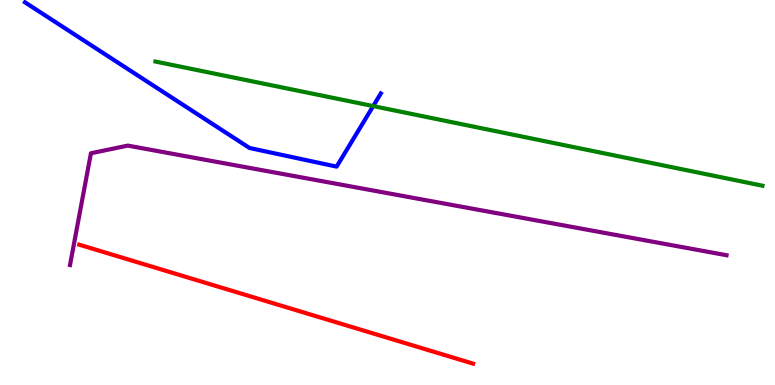[{'lines': ['blue', 'red'], 'intersections': []}, {'lines': ['green', 'red'], 'intersections': []}, {'lines': ['purple', 'red'], 'intersections': []}, {'lines': ['blue', 'green'], 'intersections': [{'x': 4.82, 'y': 7.24}]}, {'lines': ['blue', 'purple'], 'intersections': []}, {'lines': ['green', 'purple'], 'intersections': []}]